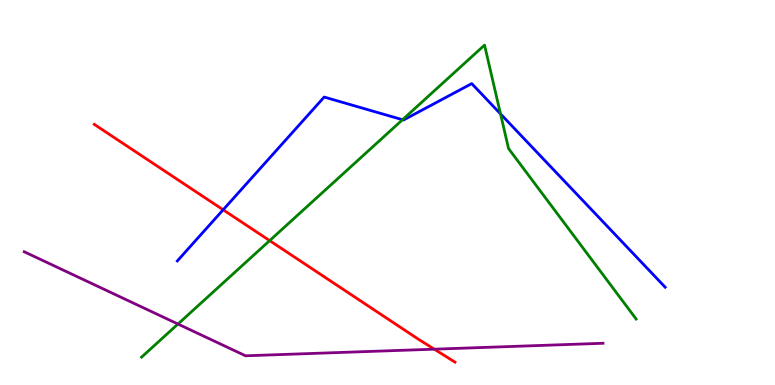[{'lines': ['blue', 'red'], 'intersections': [{'x': 2.88, 'y': 4.55}]}, {'lines': ['green', 'red'], 'intersections': [{'x': 3.48, 'y': 3.75}]}, {'lines': ['purple', 'red'], 'intersections': [{'x': 5.6, 'y': 0.93}]}, {'lines': ['blue', 'green'], 'intersections': [{'x': 5.19, 'y': 6.89}, {'x': 6.46, 'y': 7.04}]}, {'lines': ['blue', 'purple'], 'intersections': []}, {'lines': ['green', 'purple'], 'intersections': [{'x': 2.3, 'y': 1.58}]}]